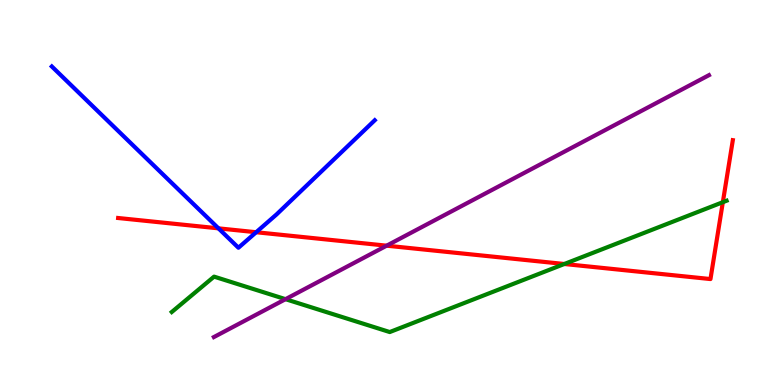[{'lines': ['blue', 'red'], 'intersections': [{'x': 2.82, 'y': 4.07}, {'x': 3.31, 'y': 3.97}]}, {'lines': ['green', 'red'], 'intersections': [{'x': 7.28, 'y': 3.14}, {'x': 9.33, 'y': 4.75}]}, {'lines': ['purple', 'red'], 'intersections': [{'x': 4.99, 'y': 3.62}]}, {'lines': ['blue', 'green'], 'intersections': []}, {'lines': ['blue', 'purple'], 'intersections': []}, {'lines': ['green', 'purple'], 'intersections': [{'x': 3.68, 'y': 2.23}]}]